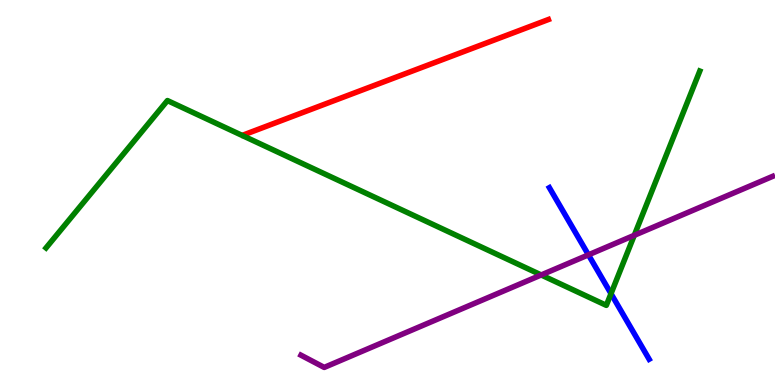[{'lines': ['blue', 'red'], 'intersections': []}, {'lines': ['green', 'red'], 'intersections': []}, {'lines': ['purple', 'red'], 'intersections': []}, {'lines': ['blue', 'green'], 'intersections': [{'x': 7.88, 'y': 2.37}]}, {'lines': ['blue', 'purple'], 'intersections': [{'x': 7.59, 'y': 3.38}]}, {'lines': ['green', 'purple'], 'intersections': [{'x': 6.98, 'y': 2.86}, {'x': 8.18, 'y': 3.89}]}]